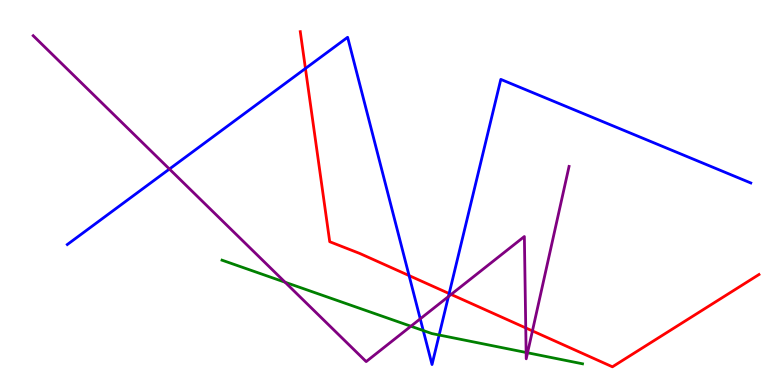[{'lines': ['blue', 'red'], 'intersections': [{'x': 3.94, 'y': 8.22}, {'x': 5.28, 'y': 2.84}, {'x': 5.8, 'y': 2.38}]}, {'lines': ['green', 'red'], 'intersections': []}, {'lines': ['purple', 'red'], 'intersections': [{'x': 5.82, 'y': 2.35}, {'x': 6.78, 'y': 1.48}, {'x': 6.87, 'y': 1.4}]}, {'lines': ['blue', 'green'], 'intersections': [{'x': 5.46, 'y': 1.41}, {'x': 5.67, 'y': 1.3}]}, {'lines': ['blue', 'purple'], 'intersections': [{'x': 2.19, 'y': 5.61}, {'x': 5.42, 'y': 1.72}, {'x': 5.79, 'y': 2.3}]}, {'lines': ['green', 'purple'], 'intersections': [{'x': 3.68, 'y': 2.67}, {'x': 5.3, 'y': 1.53}, {'x': 6.79, 'y': 0.845}, {'x': 6.81, 'y': 0.837}]}]